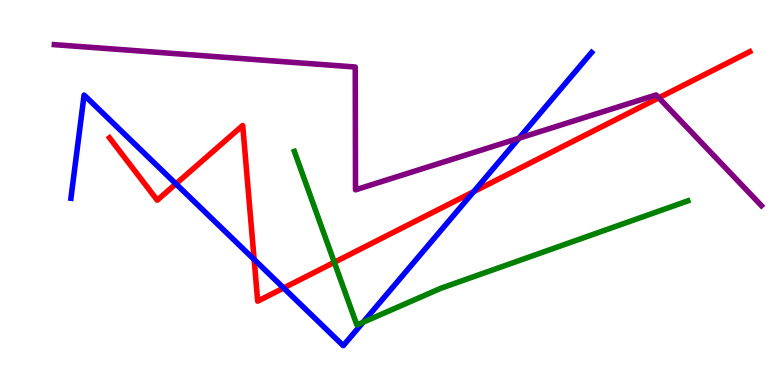[{'lines': ['blue', 'red'], 'intersections': [{'x': 2.27, 'y': 5.22}, {'x': 3.28, 'y': 3.26}, {'x': 3.66, 'y': 2.52}, {'x': 6.11, 'y': 5.02}]}, {'lines': ['green', 'red'], 'intersections': [{'x': 4.31, 'y': 3.19}]}, {'lines': ['purple', 'red'], 'intersections': [{'x': 8.5, 'y': 7.46}]}, {'lines': ['blue', 'green'], 'intersections': [{'x': 4.68, 'y': 1.63}]}, {'lines': ['blue', 'purple'], 'intersections': [{'x': 6.7, 'y': 6.41}]}, {'lines': ['green', 'purple'], 'intersections': []}]